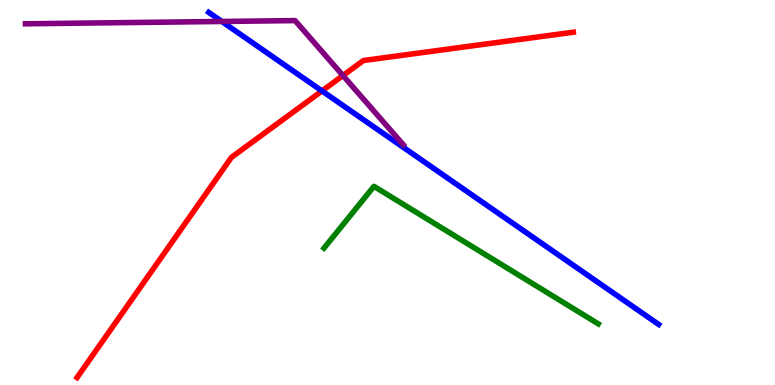[{'lines': ['blue', 'red'], 'intersections': [{'x': 4.15, 'y': 7.64}]}, {'lines': ['green', 'red'], 'intersections': []}, {'lines': ['purple', 'red'], 'intersections': [{'x': 4.43, 'y': 8.04}]}, {'lines': ['blue', 'green'], 'intersections': []}, {'lines': ['blue', 'purple'], 'intersections': [{'x': 2.86, 'y': 9.44}]}, {'lines': ['green', 'purple'], 'intersections': []}]